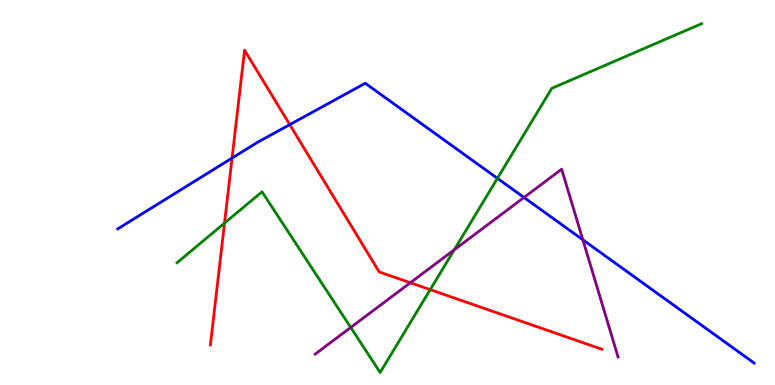[{'lines': ['blue', 'red'], 'intersections': [{'x': 2.99, 'y': 5.89}, {'x': 3.74, 'y': 6.76}]}, {'lines': ['green', 'red'], 'intersections': [{'x': 2.9, 'y': 4.2}, {'x': 5.55, 'y': 2.48}]}, {'lines': ['purple', 'red'], 'intersections': [{'x': 5.29, 'y': 2.66}]}, {'lines': ['blue', 'green'], 'intersections': [{'x': 6.42, 'y': 5.37}]}, {'lines': ['blue', 'purple'], 'intersections': [{'x': 6.76, 'y': 4.87}, {'x': 7.52, 'y': 3.77}]}, {'lines': ['green', 'purple'], 'intersections': [{'x': 4.53, 'y': 1.49}, {'x': 5.86, 'y': 3.51}]}]